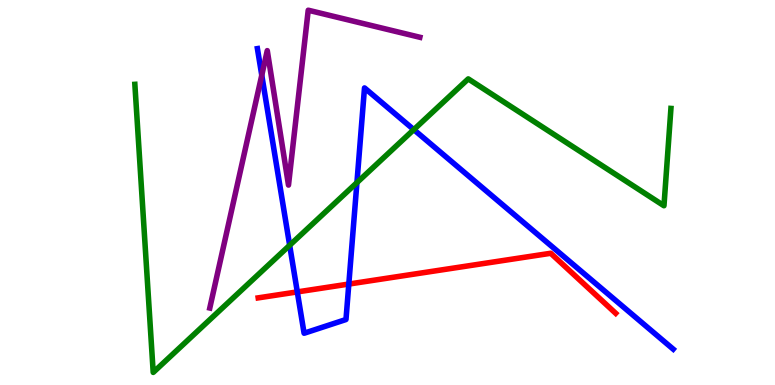[{'lines': ['blue', 'red'], 'intersections': [{'x': 3.84, 'y': 2.42}, {'x': 4.5, 'y': 2.62}]}, {'lines': ['green', 'red'], 'intersections': []}, {'lines': ['purple', 'red'], 'intersections': []}, {'lines': ['blue', 'green'], 'intersections': [{'x': 3.74, 'y': 3.63}, {'x': 4.61, 'y': 5.26}, {'x': 5.34, 'y': 6.63}]}, {'lines': ['blue', 'purple'], 'intersections': [{'x': 3.38, 'y': 8.05}]}, {'lines': ['green', 'purple'], 'intersections': []}]